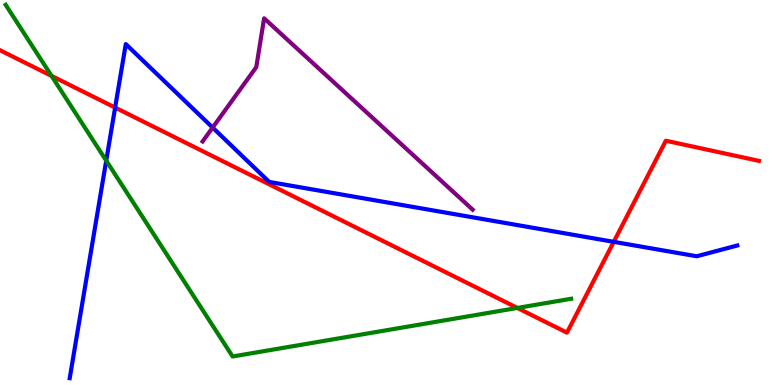[{'lines': ['blue', 'red'], 'intersections': [{'x': 1.49, 'y': 7.21}, {'x': 7.92, 'y': 3.72}]}, {'lines': ['green', 'red'], 'intersections': [{'x': 0.665, 'y': 8.03}, {'x': 6.68, 'y': 2.0}]}, {'lines': ['purple', 'red'], 'intersections': []}, {'lines': ['blue', 'green'], 'intersections': [{'x': 1.37, 'y': 5.83}]}, {'lines': ['blue', 'purple'], 'intersections': [{'x': 2.74, 'y': 6.69}]}, {'lines': ['green', 'purple'], 'intersections': []}]